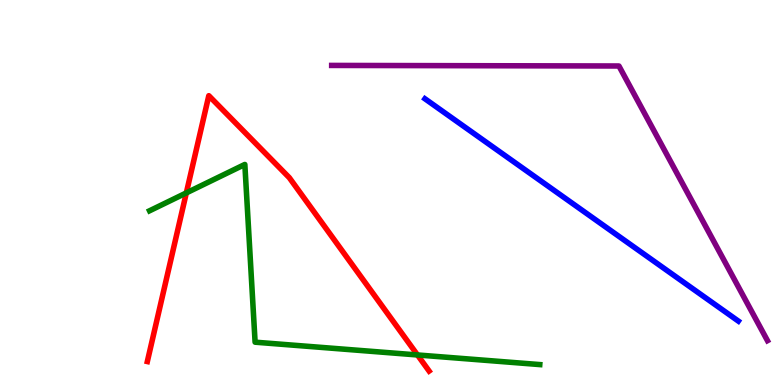[{'lines': ['blue', 'red'], 'intersections': []}, {'lines': ['green', 'red'], 'intersections': [{'x': 2.4, 'y': 4.99}, {'x': 5.39, 'y': 0.78}]}, {'lines': ['purple', 'red'], 'intersections': []}, {'lines': ['blue', 'green'], 'intersections': []}, {'lines': ['blue', 'purple'], 'intersections': []}, {'lines': ['green', 'purple'], 'intersections': []}]